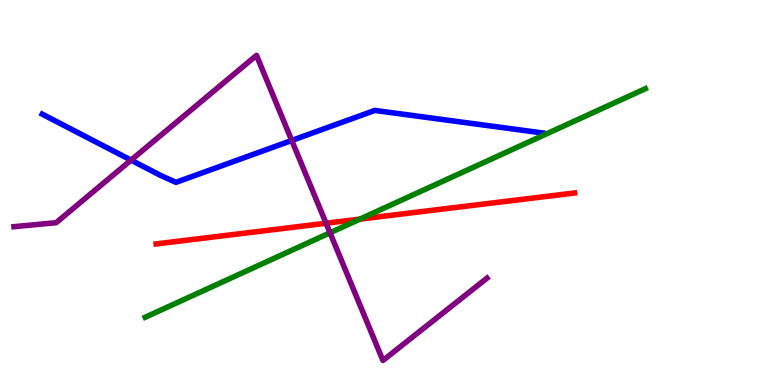[{'lines': ['blue', 'red'], 'intersections': []}, {'lines': ['green', 'red'], 'intersections': [{'x': 4.64, 'y': 4.31}]}, {'lines': ['purple', 'red'], 'intersections': [{'x': 4.21, 'y': 4.2}]}, {'lines': ['blue', 'green'], 'intersections': []}, {'lines': ['blue', 'purple'], 'intersections': [{'x': 1.69, 'y': 5.84}, {'x': 3.76, 'y': 6.35}]}, {'lines': ['green', 'purple'], 'intersections': [{'x': 4.26, 'y': 3.95}]}]